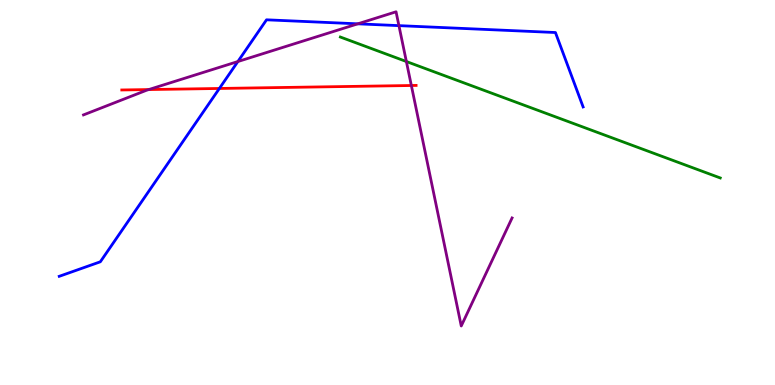[{'lines': ['blue', 'red'], 'intersections': [{'x': 2.83, 'y': 7.7}]}, {'lines': ['green', 'red'], 'intersections': []}, {'lines': ['purple', 'red'], 'intersections': [{'x': 1.92, 'y': 7.67}, {'x': 5.31, 'y': 7.78}]}, {'lines': ['blue', 'green'], 'intersections': []}, {'lines': ['blue', 'purple'], 'intersections': [{'x': 3.07, 'y': 8.4}, {'x': 4.62, 'y': 9.38}, {'x': 5.15, 'y': 9.33}]}, {'lines': ['green', 'purple'], 'intersections': [{'x': 5.24, 'y': 8.4}]}]